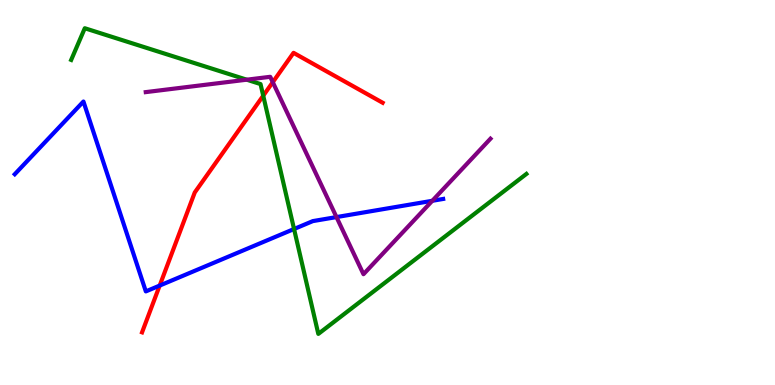[{'lines': ['blue', 'red'], 'intersections': [{'x': 2.06, 'y': 2.58}]}, {'lines': ['green', 'red'], 'intersections': [{'x': 3.4, 'y': 7.51}]}, {'lines': ['purple', 'red'], 'intersections': [{'x': 3.52, 'y': 7.87}]}, {'lines': ['blue', 'green'], 'intersections': [{'x': 3.79, 'y': 4.05}]}, {'lines': ['blue', 'purple'], 'intersections': [{'x': 4.34, 'y': 4.36}, {'x': 5.58, 'y': 4.78}]}, {'lines': ['green', 'purple'], 'intersections': [{'x': 3.18, 'y': 7.93}]}]